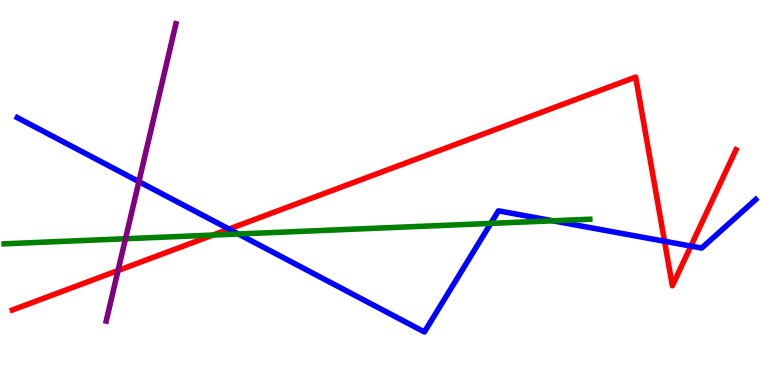[{'lines': ['blue', 'red'], 'intersections': [{'x': 2.95, 'y': 4.05}, {'x': 8.57, 'y': 3.73}, {'x': 8.91, 'y': 3.61}]}, {'lines': ['green', 'red'], 'intersections': [{'x': 2.75, 'y': 3.89}]}, {'lines': ['purple', 'red'], 'intersections': [{'x': 1.52, 'y': 2.97}]}, {'lines': ['blue', 'green'], 'intersections': [{'x': 3.08, 'y': 3.92}, {'x': 6.33, 'y': 4.2}, {'x': 7.13, 'y': 4.26}]}, {'lines': ['blue', 'purple'], 'intersections': [{'x': 1.79, 'y': 5.28}]}, {'lines': ['green', 'purple'], 'intersections': [{'x': 1.62, 'y': 3.8}]}]